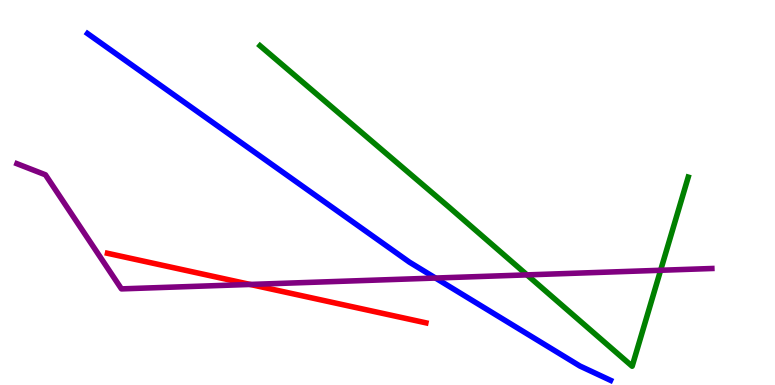[{'lines': ['blue', 'red'], 'intersections': []}, {'lines': ['green', 'red'], 'intersections': []}, {'lines': ['purple', 'red'], 'intersections': [{'x': 3.23, 'y': 2.61}]}, {'lines': ['blue', 'green'], 'intersections': []}, {'lines': ['blue', 'purple'], 'intersections': [{'x': 5.62, 'y': 2.78}]}, {'lines': ['green', 'purple'], 'intersections': [{'x': 6.8, 'y': 2.86}, {'x': 8.52, 'y': 2.98}]}]